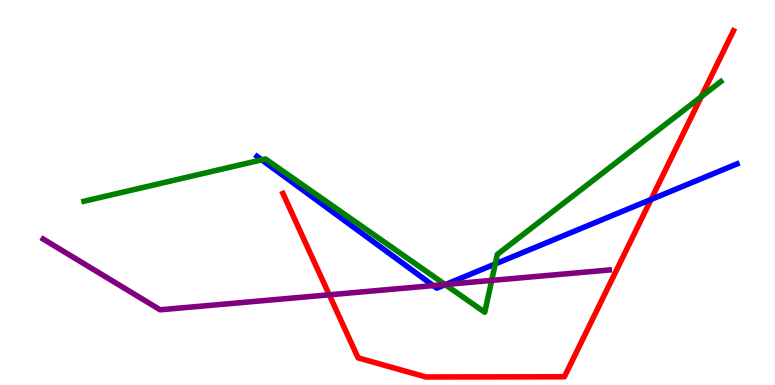[{'lines': ['blue', 'red'], 'intersections': [{'x': 8.4, 'y': 4.82}]}, {'lines': ['green', 'red'], 'intersections': [{'x': 9.05, 'y': 7.49}]}, {'lines': ['purple', 'red'], 'intersections': [{'x': 4.25, 'y': 2.34}]}, {'lines': ['blue', 'green'], 'intersections': [{'x': 3.38, 'y': 5.85}, {'x': 5.75, 'y': 2.61}, {'x': 6.39, 'y': 3.14}]}, {'lines': ['blue', 'purple'], 'intersections': [{'x': 5.59, 'y': 2.58}, {'x': 5.75, 'y': 2.61}]}, {'lines': ['green', 'purple'], 'intersections': [{'x': 5.74, 'y': 2.61}, {'x': 6.34, 'y': 2.72}]}]